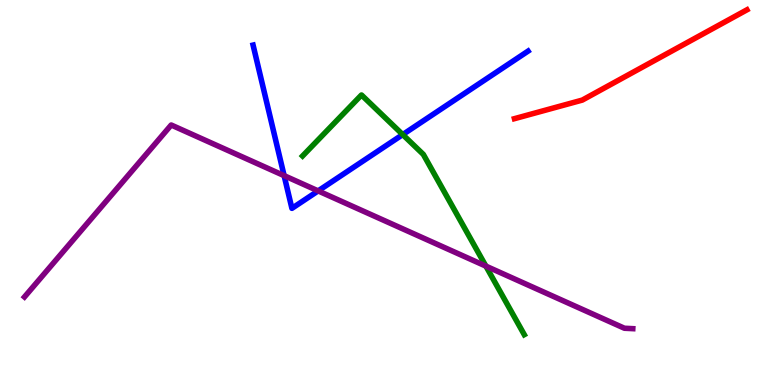[{'lines': ['blue', 'red'], 'intersections': []}, {'lines': ['green', 'red'], 'intersections': []}, {'lines': ['purple', 'red'], 'intersections': []}, {'lines': ['blue', 'green'], 'intersections': [{'x': 5.2, 'y': 6.5}]}, {'lines': ['blue', 'purple'], 'intersections': [{'x': 3.67, 'y': 5.44}, {'x': 4.11, 'y': 5.04}]}, {'lines': ['green', 'purple'], 'intersections': [{'x': 6.27, 'y': 3.09}]}]